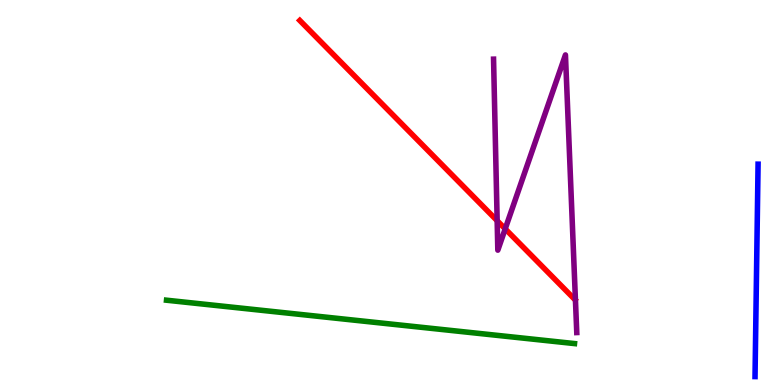[{'lines': ['blue', 'red'], 'intersections': []}, {'lines': ['green', 'red'], 'intersections': []}, {'lines': ['purple', 'red'], 'intersections': [{'x': 6.41, 'y': 4.27}, {'x': 6.52, 'y': 4.06}]}, {'lines': ['blue', 'green'], 'intersections': []}, {'lines': ['blue', 'purple'], 'intersections': []}, {'lines': ['green', 'purple'], 'intersections': []}]